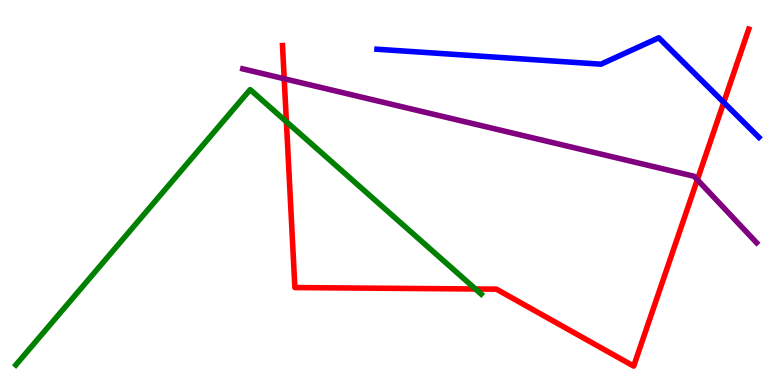[{'lines': ['blue', 'red'], 'intersections': [{'x': 9.34, 'y': 7.34}]}, {'lines': ['green', 'red'], 'intersections': [{'x': 3.7, 'y': 6.84}, {'x': 6.13, 'y': 2.49}]}, {'lines': ['purple', 'red'], 'intersections': [{'x': 3.67, 'y': 7.95}, {'x': 9.0, 'y': 5.33}]}, {'lines': ['blue', 'green'], 'intersections': []}, {'lines': ['blue', 'purple'], 'intersections': []}, {'lines': ['green', 'purple'], 'intersections': []}]